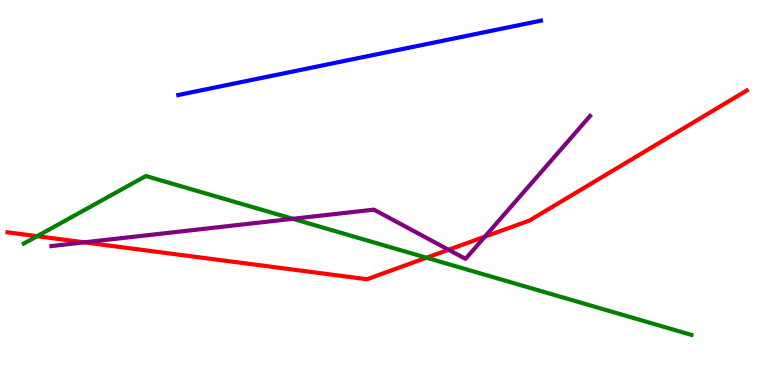[{'lines': ['blue', 'red'], 'intersections': []}, {'lines': ['green', 'red'], 'intersections': [{'x': 0.48, 'y': 3.87}, {'x': 5.5, 'y': 3.31}]}, {'lines': ['purple', 'red'], 'intersections': [{'x': 1.09, 'y': 3.71}, {'x': 5.79, 'y': 3.51}, {'x': 6.26, 'y': 3.85}]}, {'lines': ['blue', 'green'], 'intersections': []}, {'lines': ['blue', 'purple'], 'intersections': []}, {'lines': ['green', 'purple'], 'intersections': [{'x': 3.78, 'y': 4.32}]}]